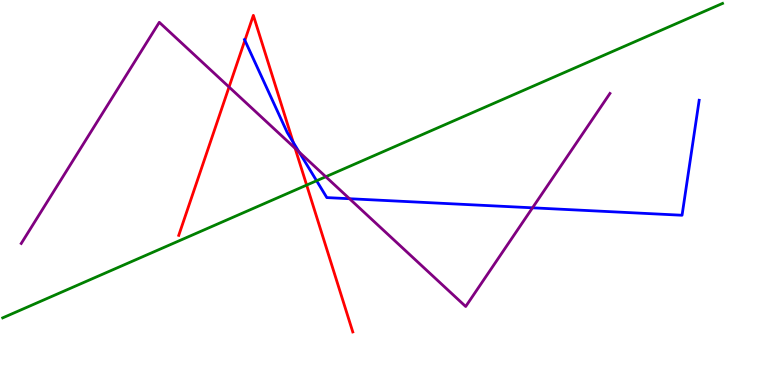[{'lines': ['blue', 'red'], 'intersections': [{'x': 3.16, 'y': 8.95}, {'x': 3.78, 'y': 6.3}]}, {'lines': ['green', 'red'], 'intersections': [{'x': 3.96, 'y': 5.19}]}, {'lines': ['purple', 'red'], 'intersections': [{'x': 2.96, 'y': 7.74}, {'x': 3.81, 'y': 6.15}]}, {'lines': ['blue', 'green'], 'intersections': [{'x': 4.08, 'y': 5.31}]}, {'lines': ['blue', 'purple'], 'intersections': [{'x': 3.86, 'y': 6.05}, {'x': 4.51, 'y': 4.84}, {'x': 6.87, 'y': 4.6}]}, {'lines': ['green', 'purple'], 'intersections': [{'x': 4.2, 'y': 5.41}]}]